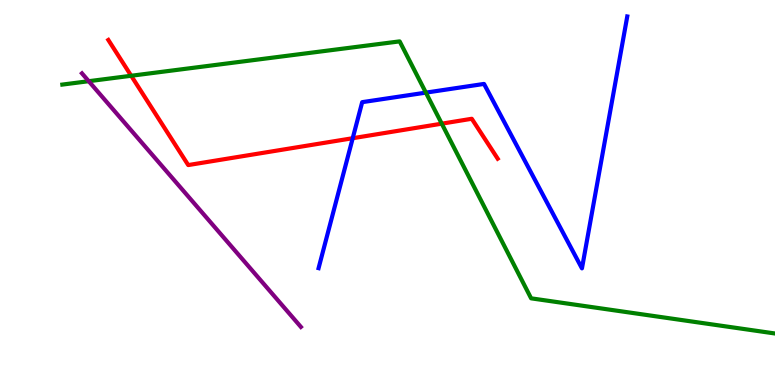[{'lines': ['blue', 'red'], 'intersections': [{'x': 4.55, 'y': 6.41}]}, {'lines': ['green', 'red'], 'intersections': [{'x': 1.69, 'y': 8.03}, {'x': 5.7, 'y': 6.79}]}, {'lines': ['purple', 'red'], 'intersections': []}, {'lines': ['blue', 'green'], 'intersections': [{'x': 5.5, 'y': 7.59}]}, {'lines': ['blue', 'purple'], 'intersections': []}, {'lines': ['green', 'purple'], 'intersections': [{'x': 1.14, 'y': 7.89}]}]